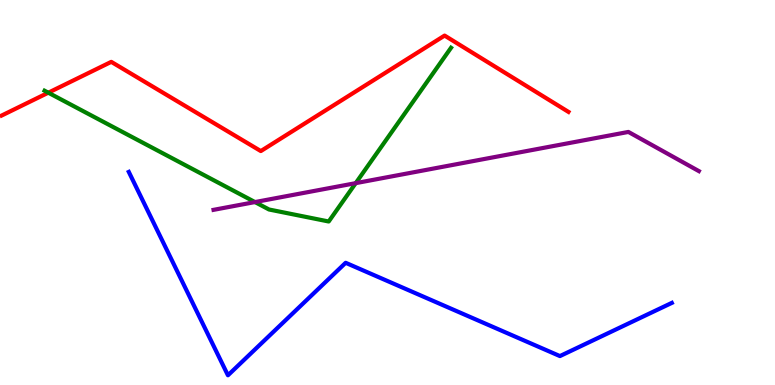[{'lines': ['blue', 'red'], 'intersections': []}, {'lines': ['green', 'red'], 'intersections': [{'x': 0.623, 'y': 7.59}]}, {'lines': ['purple', 'red'], 'intersections': []}, {'lines': ['blue', 'green'], 'intersections': []}, {'lines': ['blue', 'purple'], 'intersections': []}, {'lines': ['green', 'purple'], 'intersections': [{'x': 3.29, 'y': 4.75}, {'x': 4.59, 'y': 5.24}]}]